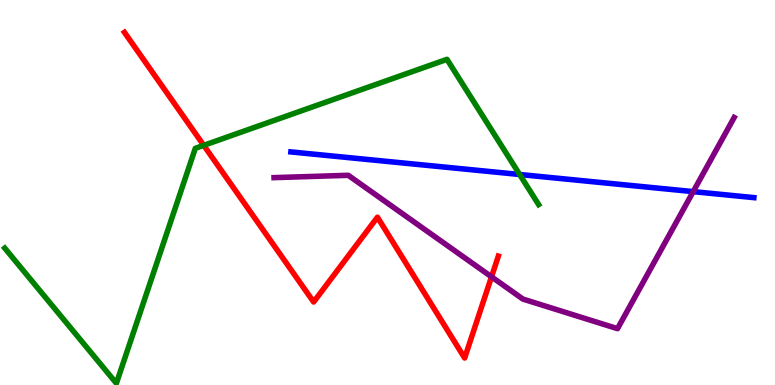[{'lines': ['blue', 'red'], 'intersections': []}, {'lines': ['green', 'red'], 'intersections': [{'x': 2.63, 'y': 6.22}]}, {'lines': ['purple', 'red'], 'intersections': [{'x': 6.34, 'y': 2.81}]}, {'lines': ['blue', 'green'], 'intersections': [{'x': 6.71, 'y': 5.47}]}, {'lines': ['blue', 'purple'], 'intersections': [{'x': 8.94, 'y': 5.02}]}, {'lines': ['green', 'purple'], 'intersections': []}]